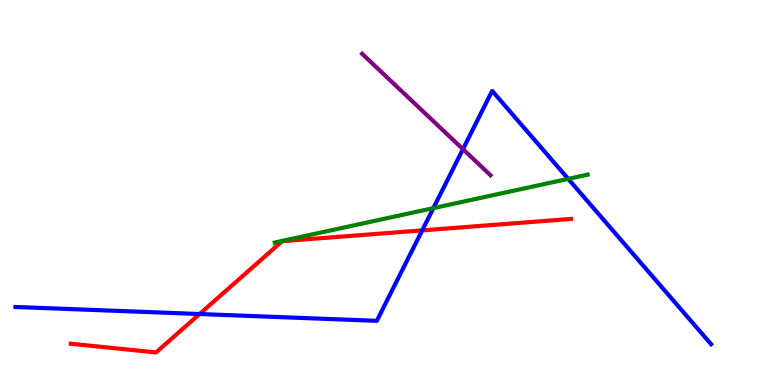[{'lines': ['blue', 'red'], 'intersections': [{'x': 2.58, 'y': 1.84}, {'x': 5.45, 'y': 4.02}]}, {'lines': ['green', 'red'], 'intersections': []}, {'lines': ['purple', 'red'], 'intersections': []}, {'lines': ['blue', 'green'], 'intersections': [{'x': 5.59, 'y': 4.59}, {'x': 7.33, 'y': 5.35}]}, {'lines': ['blue', 'purple'], 'intersections': [{'x': 5.97, 'y': 6.13}]}, {'lines': ['green', 'purple'], 'intersections': []}]